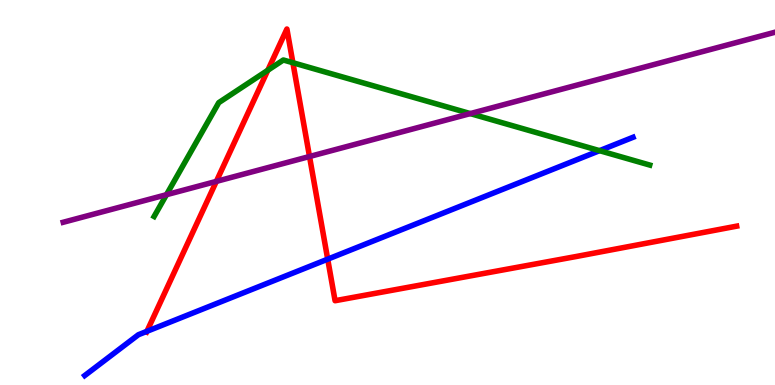[{'lines': ['blue', 'red'], 'intersections': [{'x': 1.9, 'y': 1.39}, {'x': 4.23, 'y': 3.27}]}, {'lines': ['green', 'red'], 'intersections': [{'x': 3.46, 'y': 8.17}, {'x': 3.78, 'y': 8.37}]}, {'lines': ['purple', 'red'], 'intersections': [{'x': 2.79, 'y': 5.29}, {'x': 3.99, 'y': 5.93}]}, {'lines': ['blue', 'green'], 'intersections': [{'x': 7.74, 'y': 6.09}]}, {'lines': ['blue', 'purple'], 'intersections': []}, {'lines': ['green', 'purple'], 'intersections': [{'x': 2.15, 'y': 4.94}, {'x': 6.07, 'y': 7.05}]}]